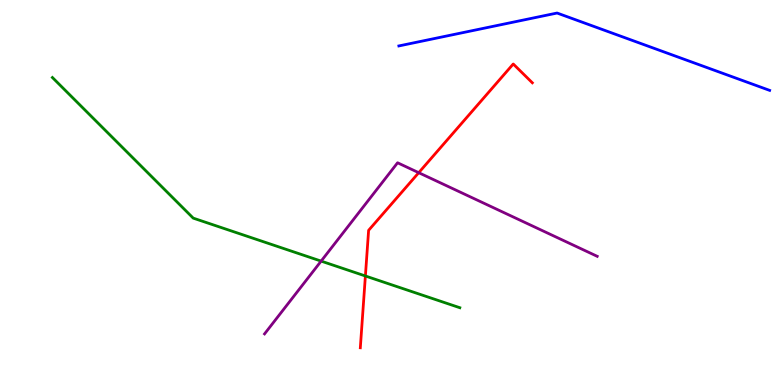[{'lines': ['blue', 'red'], 'intersections': []}, {'lines': ['green', 'red'], 'intersections': [{'x': 4.71, 'y': 2.83}]}, {'lines': ['purple', 'red'], 'intersections': [{'x': 5.4, 'y': 5.51}]}, {'lines': ['blue', 'green'], 'intersections': []}, {'lines': ['blue', 'purple'], 'intersections': []}, {'lines': ['green', 'purple'], 'intersections': [{'x': 4.14, 'y': 3.22}]}]